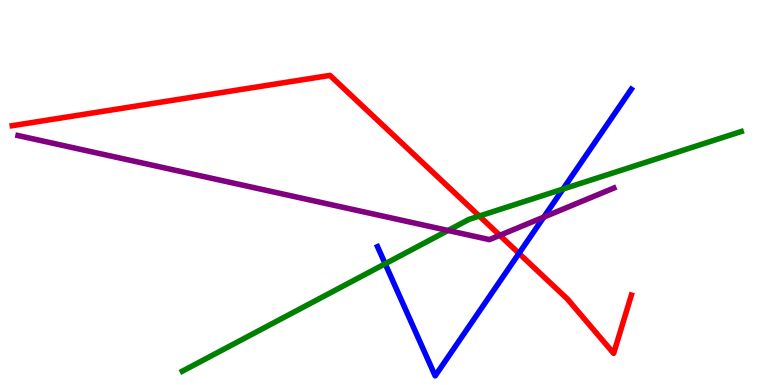[{'lines': ['blue', 'red'], 'intersections': [{'x': 6.7, 'y': 3.42}]}, {'lines': ['green', 'red'], 'intersections': [{'x': 6.18, 'y': 4.39}]}, {'lines': ['purple', 'red'], 'intersections': [{'x': 6.45, 'y': 3.89}]}, {'lines': ['blue', 'green'], 'intersections': [{'x': 4.97, 'y': 3.15}, {'x': 7.26, 'y': 5.09}]}, {'lines': ['blue', 'purple'], 'intersections': [{'x': 7.02, 'y': 4.36}]}, {'lines': ['green', 'purple'], 'intersections': [{'x': 5.78, 'y': 4.01}]}]